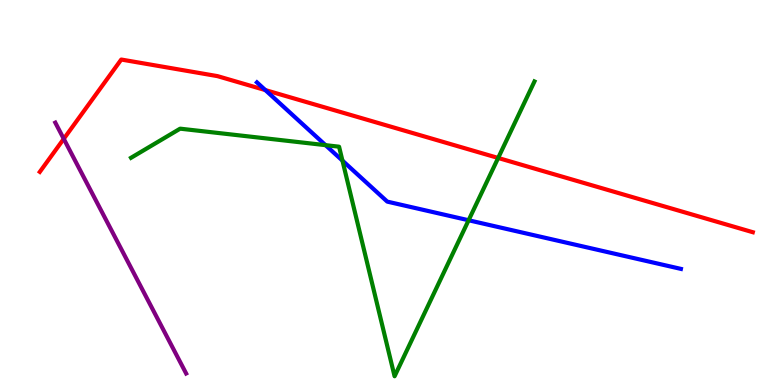[{'lines': ['blue', 'red'], 'intersections': [{'x': 3.42, 'y': 7.66}]}, {'lines': ['green', 'red'], 'intersections': [{'x': 6.43, 'y': 5.9}]}, {'lines': ['purple', 'red'], 'intersections': [{'x': 0.823, 'y': 6.39}]}, {'lines': ['blue', 'green'], 'intersections': [{'x': 4.2, 'y': 6.23}, {'x': 4.42, 'y': 5.83}, {'x': 6.05, 'y': 4.28}]}, {'lines': ['blue', 'purple'], 'intersections': []}, {'lines': ['green', 'purple'], 'intersections': []}]